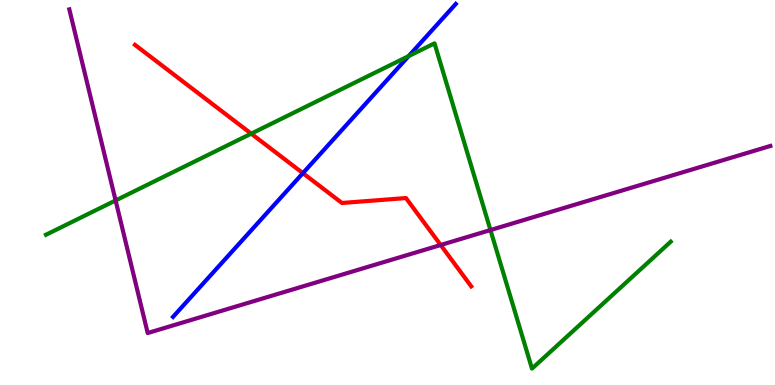[{'lines': ['blue', 'red'], 'intersections': [{'x': 3.91, 'y': 5.5}]}, {'lines': ['green', 'red'], 'intersections': [{'x': 3.24, 'y': 6.53}]}, {'lines': ['purple', 'red'], 'intersections': [{'x': 5.69, 'y': 3.64}]}, {'lines': ['blue', 'green'], 'intersections': [{'x': 5.27, 'y': 8.54}]}, {'lines': ['blue', 'purple'], 'intersections': []}, {'lines': ['green', 'purple'], 'intersections': [{'x': 1.49, 'y': 4.79}, {'x': 6.33, 'y': 4.02}]}]